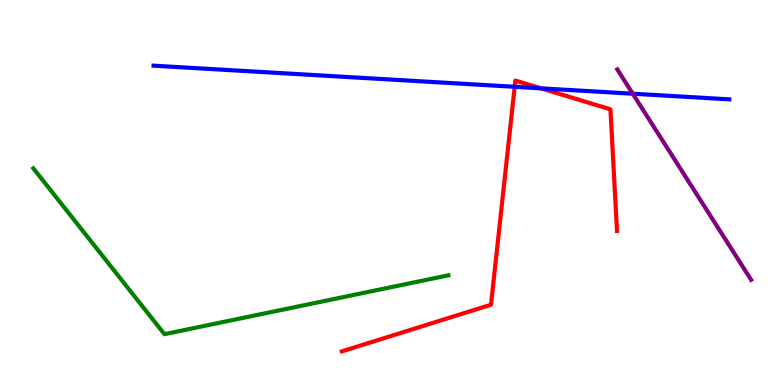[{'lines': ['blue', 'red'], 'intersections': [{'x': 6.64, 'y': 7.75}, {'x': 6.98, 'y': 7.71}]}, {'lines': ['green', 'red'], 'intersections': []}, {'lines': ['purple', 'red'], 'intersections': []}, {'lines': ['blue', 'green'], 'intersections': []}, {'lines': ['blue', 'purple'], 'intersections': [{'x': 8.16, 'y': 7.57}]}, {'lines': ['green', 'purple'], 'intersections': []}]